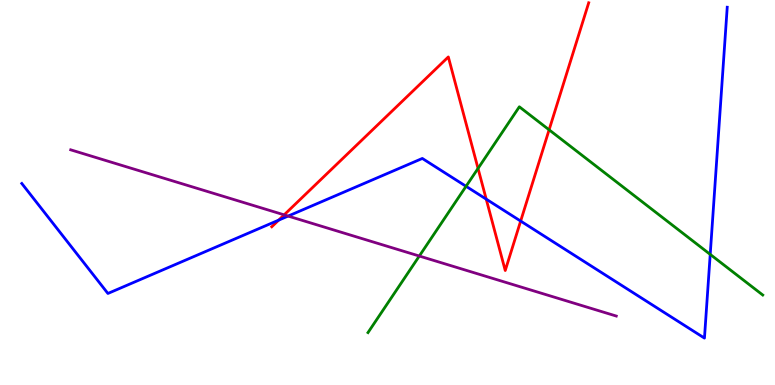[{'lines': ['blue', 'red'], 'intersections': [{'x': 3.6, 'y': 4.28}, {'x': 6.27, 'y': 4.83}, {'x': 6.72, 'y': 4.26}]}, {'lines': ['green', 'red'], 'intersections': [{'x': 6.17, 'y': 5.63}, {'x': 7.09, 'y': 6.63}]}, {'lines': ['purple', 'red'], 'intersections': [{'x': 3.67, 'y': 4.42}]}, {'lines': ['blue', 'green'], 'intersections': [{'x': 6.01, 'y': 5.16}, {'x': 9.16, 'y': 3.39}]}, {'lines': ['blue', 'purple'], 'intersections': [{'x': 3.72, 'y': 4.39}]}, {'lines': ['green', 'purple'], 'intersections': [{'x': 5.41, 'y': 3.35}]}]